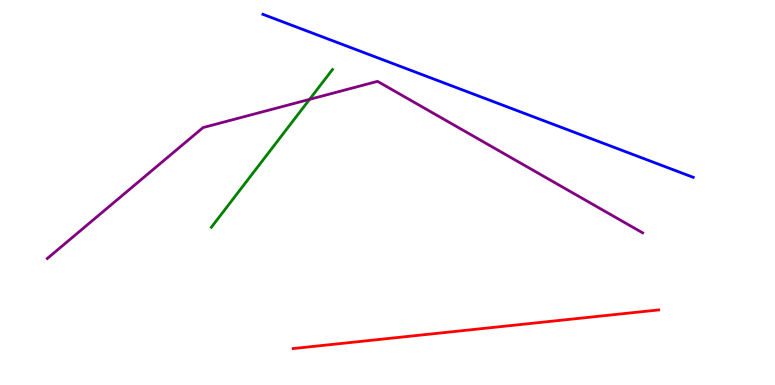[{'lines': ['blue', 'red'], 'intersections': []}, {'lines': ['green', 'red'], 'intersections': []}, {'lines': ['purple', 'red'], 'intersections': []}, {'lines': ['blue', 'green'], 'intersections': []}, {'lines': ['blue', 'purple'], 'intersections': []}, {'lines': ['green', 'purple'], 'intersections': [{'x': 3.99, 'y': 7.42}]}]